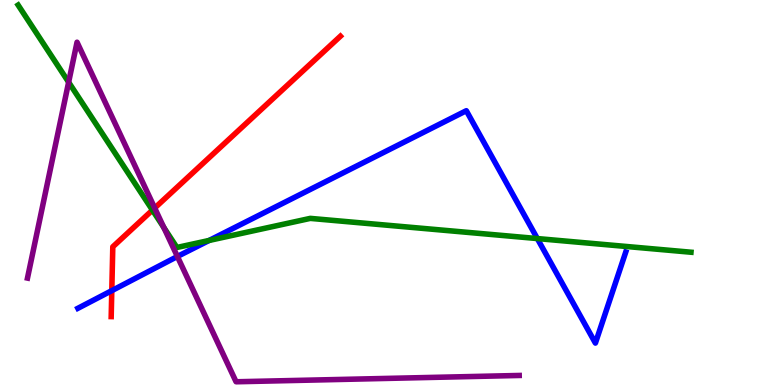[{'lines': ['blue', 'red'], 'intersections': [{'x': 1.44, 'y': 2.45}]}, {'lines': ['green', 'red'], 'intersections': [{'x': 1.97, 'y': 4.54}]}, {'lines': ['purple', 'red'], 'intersections': [{'x': 2.0, 'y': 4.6}]}, {'lines': ['blue', 'green'], 'intersections': [{'x': 2.7, 'y': 3.75}, {'x': 6.93, 'y': 3.8}]}, {'lines': ['blue', 'purple'], 'intersections': [{'x': 2.29, 'y': 3.34}]}, {'lines': ['green', 'purple'], 'intersections': [{'x': 0.886, 'y': 7.87}, {'x': 2.11, 'y': 4.09}]}]